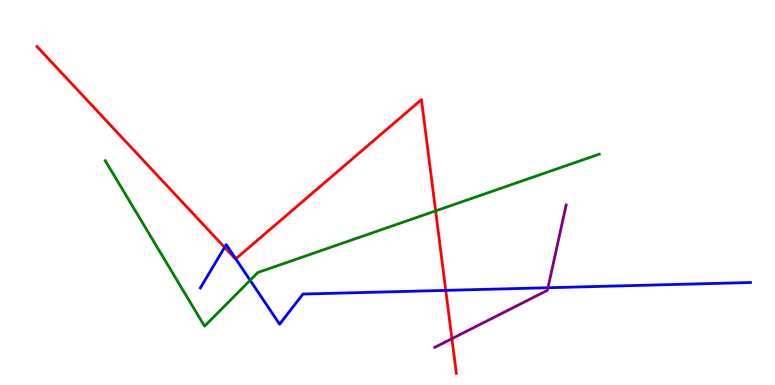[{'lines': ['blue', 'red'], 'intersections': [{'x': 2.9, 'y': 3.57}, {'x': 3.04, 'y': 3.28}, {'x': 5.75, 'y': 2.46}]}, {'lines': ['green', 'red'], 'intersections': [{'x': 5.62, 'y': 4.52}]}, {'lines': ['purple', 'red'], 'intersections': [{'x': 5.83, 'y': 1.2}]}, {'lines': ['blue', 'green'], 'intersections': [{'x': 3.23, 'y': 2.72}]}, {'lines': ['blue', 'purple'], 'intersections': [{'x': 7.07, 'y': 2.53}]}, {'lines': ['green', 'purple'], 'intersections': []}]